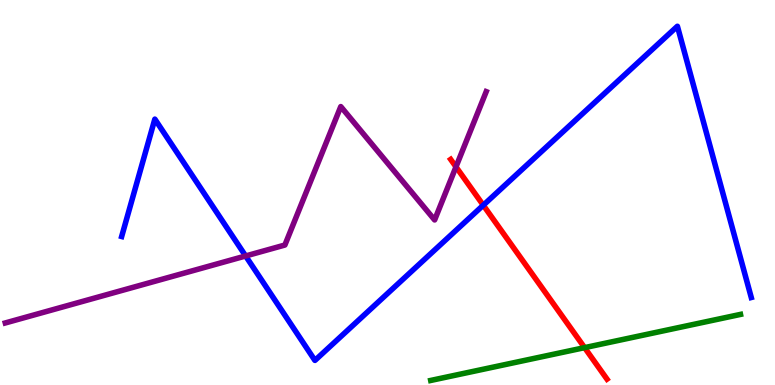[{'lines': ['blue', 'red'], 'intersections': [{'x': 6.24, 'y': 4.67}]}, {'lines': ['green', 'red'], 'intersections': [{'x': 7.54, 'y': 0.97}]}, {'lines': ['purple', 'red'], 'intersections': [{'x': 5.88, 'y': 5.67}]}, {'lines': ['blue', 'green'], 'intersections': []}, {'lines': ['blue', 'purple'], 'intersections': [{'x': 3.17, 'y': 3.35}]}, {'lines': ['green', 'purple'], 'intersections': []}]